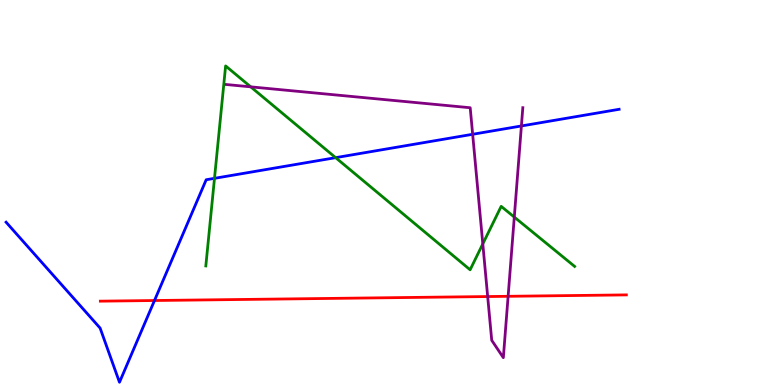[{'lines': ['blue', 'red'], 'intersections': [{'x': 1.99, 'y': 2.19}]}, {'lines': ['green', 'red'], 'intersections': []}, {'lines': ['purple', 'red'], 'intersections': [{'x': 6.29, 'y': 2.3}, {'x': 6.56, 'y': 2.3}]}, {'lines': ['blue', 'green'], 'intersections': [{'x': 2.77, 'y': 5.37}, {'x': 4.33, 'y': 5.9}]}, {'lines': ['blue', 'purple'], 'intersections': [{'x': 6.1, 'y': 6.51}, {'x': 6.73, 'y': 6.73}]}, {'lines': ['green', 'purple'], 'intersections': [{'x': 3.23, 'y': 7.74}, {'x': 6.23, 'y': 3.67}, {'x': 6.64, 'y': 4.36}]}]